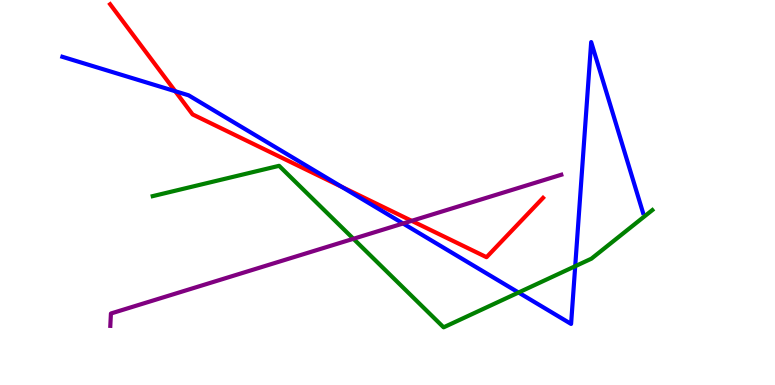[{'lines': ['blue', 'red'], 'intersections': [{'x': 2.26, 'y': 7.63}, {'x': 4.41, 'y': 5.14}]}, {'lines': ['green', 'red'], 'intersections': []}, {'lines': ['purple', 'red'], 'intersections': [{'x': 5.31, 'y': 4.26}]}, {'lines': ['blue', 'green'], 'intersections': [{'x': 6.69, 'y': 2.4}, {'x': 7.42, 'y': 3.09}]}, {'lines': ['blue', 'purple'], 'intersections': [{'x': 5.2, 'y': 4.19}]}, {'lines': ['green', 'purple'], 'intersections': [{'x': 4.56, 'y': 3.8}]}]